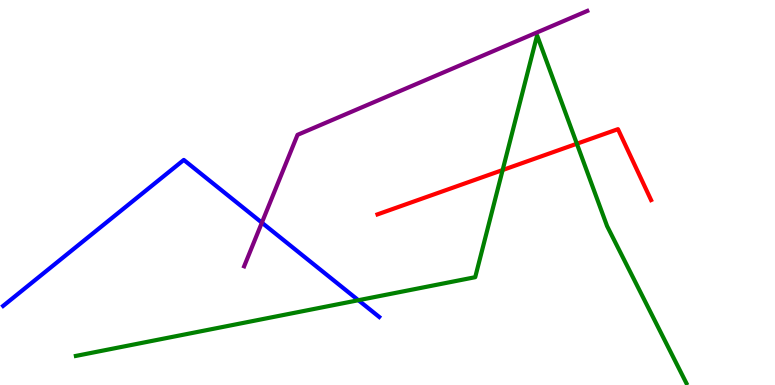[{'lines': ['blue', 'red'], 'intersections': []}, {'lines': ['green', 'red'], 'intersections': [{'x': 6.49, 'y': 5.58}, {'x': 7.44, 'y': 6.27}]}, {'lines': ['purple', 'red'], 'intersections': []}, {'lines': ['blue', 'green'], 'intersections': [{'x': 4.62, 'y': 2.2}]}, {'lines': ['blue', 'purple'], 'intersections': [{'x': 3.38, 'y': 4.22}]}, {'lines': ['green', 'purple'], 'intersections': []}]